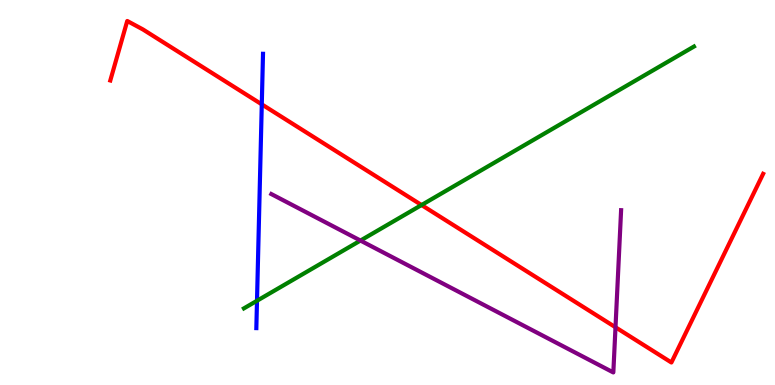[{'lines': ['blue', 'red'], 'intersections': [{'x': 3.38, 'y': 7.29}]}, {'lines': ['green', 'red'], 'intersections': [{'x': 5.44, 'y': 4.67}]}, {'lines': ['purple', 'red'], 'intersections': [{'x': 7.94, 'y': 1.5}]}, {'lines': ['blue', 'green'], 'intersections': [{'x': 3.32, 'y': 2.19}]}, {'lines': ['blue', 'purple'], 'intersections': []}, {'lines': ['green', 'purple'], 'intersections': [{'x': 4.65, 'y': 3.75}]}]